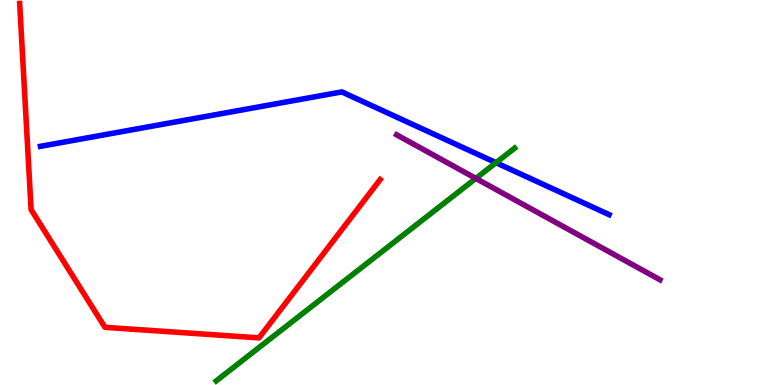[{'lines': ['blue', 'red'], 'intersections': []}, {'lines': ['green', 'red'], 'intersections': []}, {'lines': ['purple', 'red'], 'intersections': []}, {'lines': ['blue', 'green'], 'intersections': [{'x': 6.4, 'y': 5.77}]}, {'lines': ['blue', 'purple'], 'intersections': []}, {'lines': ['green', 'purple'], 'intersections': [{'x': 6.14, 'y': 5.37}]}]